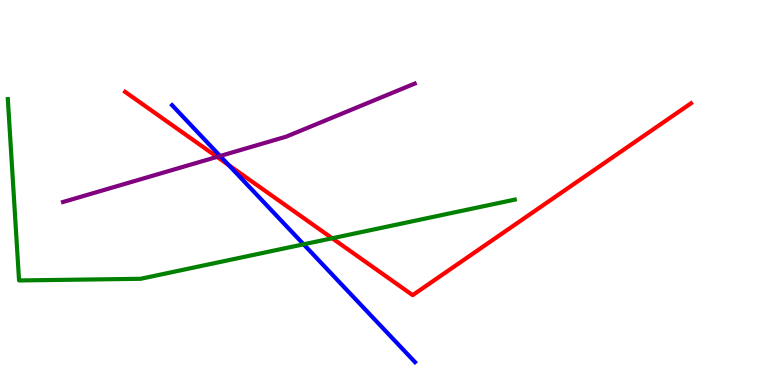[{'lines': ['blue', 'red'], 'intersections': [{'x': 2.95, 'y': 5.71}]}, {'lines': ['green', 'red'], 'intersections': [{'x': 4.29, 'y': 3.81}]}, {'lines': ['purple', 'red'], 'intersections': [{'x': 2.8, 'y': 5.93}]}, {'lines': ['blue', 'green'], 'intersections': [{'x': 3.92, 'y': 3.65}]}, {'lines': ['blue', 'purple'], 'intersections': [{'x': 2.84, 'y': 5.95}]}, {'lines': ['green', 'purple'], 'intersections': []}]